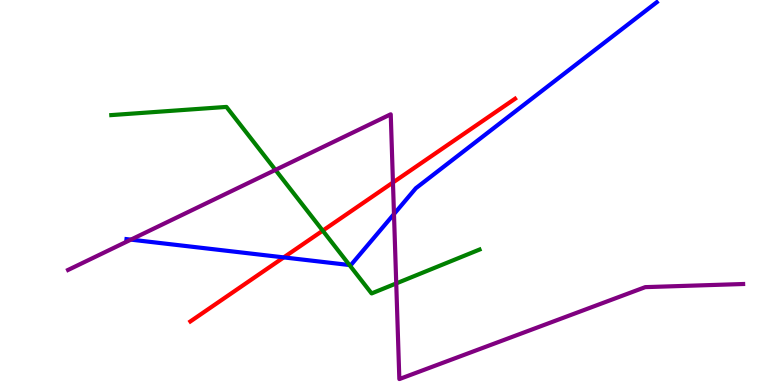[{'lines': ['blue', 'red'], 'intersections': [{'x': 3.66, 'y': 3.31}]}, {'lines': ['green', 'red'], 'intersections': [{'x': 4.16, 'y': 4.01}]}, {'lines': ['purple', 'red'], 'intersections': [{'x': 5.07, 'y': 5.26}]}, {'lines': ['blue', 'green'], 'intersections': [{'x': 4.51, 'y': 3.12}]}, {'lines': ['blue', 'purple'], 'intersections': [{'x': 1.69, 'y': 3.78}, {'x': 5.08, 'y': 4.44}]}, {'lines': ['green', 'purple'], 'intersections': [{'x': 3.55, 'y': 5.59}, {'x': 5.11, 'y': 2.64}]}]